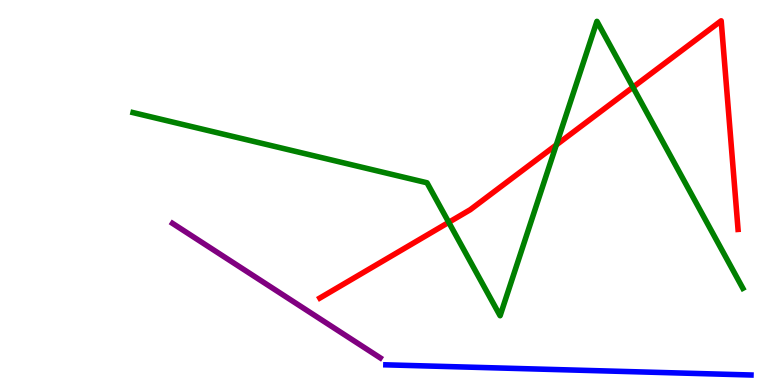[{'lines': ['blue', 'red'], 'intersections': []}, {'lines': ['green', 'red'], 'intersections': [{'x': 5.79, 'y': 4.23}, {'x': 7.18, 'y': 6.24}, {'x': 8.17, 'y': 7.73}]}, {'lines': ['purple', 'red'], 'intersections': []}, {'lines': ['blue', 'green'], 'intersections': []}, {'lines': ['blue', 'purple'], 'intersections': []}, {'lines': ['green', 'purple'], 'intersections': []}]